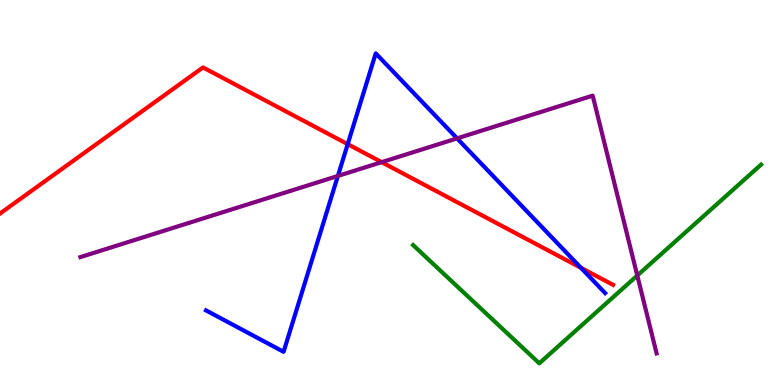[{'lines': ['blue', 'red'], 'intersections': [{'x': 4.49, 'y': 6.26}, {'x': 7.5, 'y': 3.04}]}, {'lines': ['green', 'red'], 'intersections': []}, {'lines': ['purple', 'red'], 'intersections': [{'x': 4.92, 'y': 5.79}]}, {'lines': ['blue', 'green'], 'intersections': []}, {'lines': ['blue', 'purple'], 'intersections': [{'x': 4.36, 'y': 5.43}, {'x': 5.9, 'y': 6.41}]}, {'lines': ['green', 'purple'], 'intersections': [{'x': 8.22, 'y': 2.84}]}]